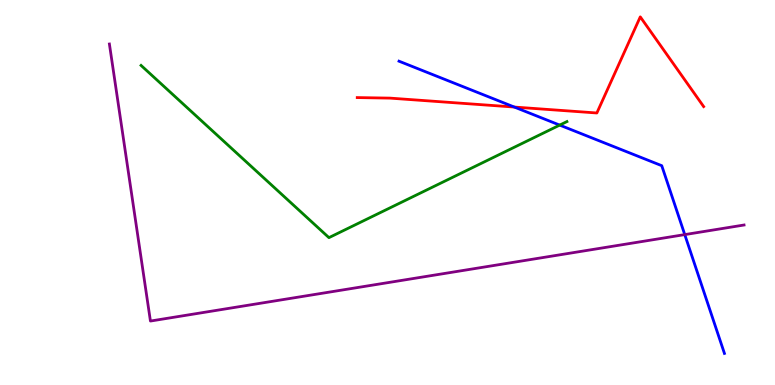[{'lines': ['blue', 'red'], 'intersections': [{'x': 6.64, 'y': 7.22}]}, {'lines': ['green', 'red'], 'intersections': []}, {'lines': ['purple', 'red'], 'intersections': []}, {'lines': ['blue', 'green'], 'intersections': [{'x': 7.22, 'y': 6.75}]}, {'lines': ['blue', 'purple'], 'intersections': [{'x': 8.84, 'y': 3.91}]}, {'lines': ['green', 'purple'], 'intersections': []}]